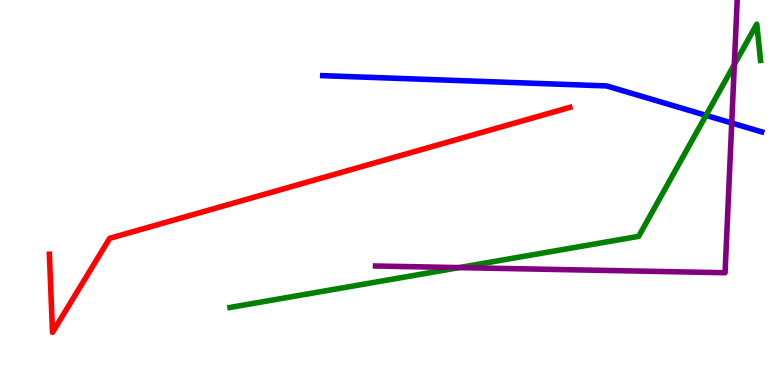[{'lines': ['blue', 'red'], 'intersections': []}, {'lines': ['green', 'red'], 'intersections': []}, {'lines': ['purple', 'red'], 'intersections': []}, {'lines': ['blue', 'green'], 'intersections': [{'x': 9.11, 'y': 7.0}]}, {'lines': ['blue', 'purple'], 'intersections': [{'x': 9.44, 'y': 6.81}]}, {'lines': ['green', 'purple'], 'intersections': [{'x': 5.92, 'y': 3.05}, {'x': 9.48, 'y': 8.32}]}]